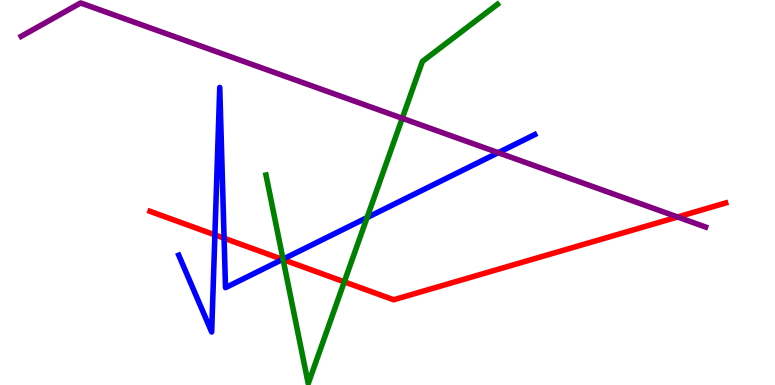[{'lines': ['blue', 'red'], 'intersections': [{'x': 2.77, 'y': 3.9}, {'x': 2.89, 'y': 3.81}, {'x': 3.65, 'y': 3.26}]}, {'lines': ['green', 'red'], 'intersections': [{'x': 3.65, 'y': 3.26}, {'x': 4.44, 'y': 2.68}]}, {'lines': ['purple', 'red'], 'intersections': [{'x': 8.74, 'y': 4.36}]}, {'lines': ['blue', 'green'], 'intersections': [{'x': 3.65, 'y': 3.27}, {'x': 4.74, 'y': 4.35}]}, {'lines': ['blue', 'purple'], 'intersections': [{'x': 6.43, 'y': 6.03}]}, {'lines': ['green', 'purple'], 'intersections': [{'x': 5.19, 'y': 6.93}]}]